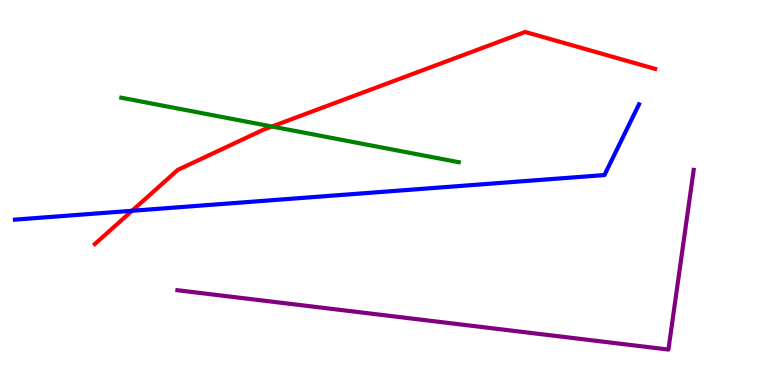[{'lines': ['blue', 'red'], 'intersections': [{'x': 1.7, 'y': 4.53}]}, {'lines': ['green', 'red'], 'intersections': [{'x': 3.51, 'y': 6.71}]}, {'lines': ['purple', 'red'], 'intersections': []}, {'lines': ['blue', 'green'], 'intersections': []}, {'lines': ['blue', 'purple'], 'intersections': []}, {'lines': ['green', 'purple'], 'intersections': []}]